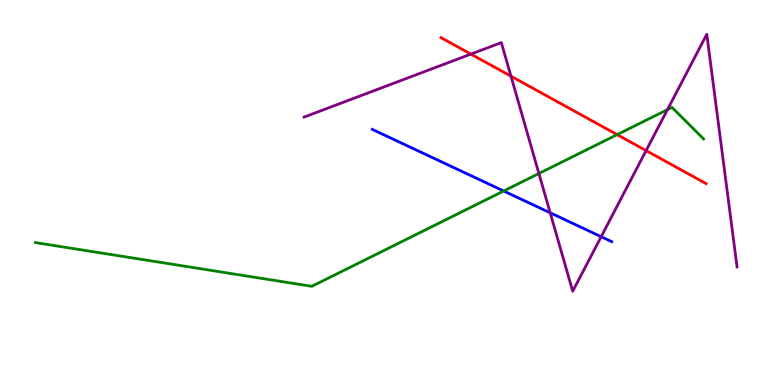[{'lines': ['blue', 'red'], 'intersections': []}, {'lines': ['green', 'red'], 'intersections': [{'x': 7.96, 'y': 6.5}]}, {'lines': ['purple', 'red'], 'intersections': [{'x': 6.08, 'y': 8.59}, {'x': 6.59, 'y': 8.02}, {'x': 8.34, 'y': 6.09}]}, {'lines': ['blue', 'green'], 'intersections': [{'x': 6.5, 'y': 5.04}]}, {'lines': ['blue', 'purple'], 'intersections': [{'x': 7.1, 'y': 4.47}, {'x': 7.76, 'y': 3.85}]}, {'lines': ['green', 'purple'], 'intersections': [{'x': 6.95, 'y': 5.49}, {'x': 8.61, 'y': 7.15}]}]